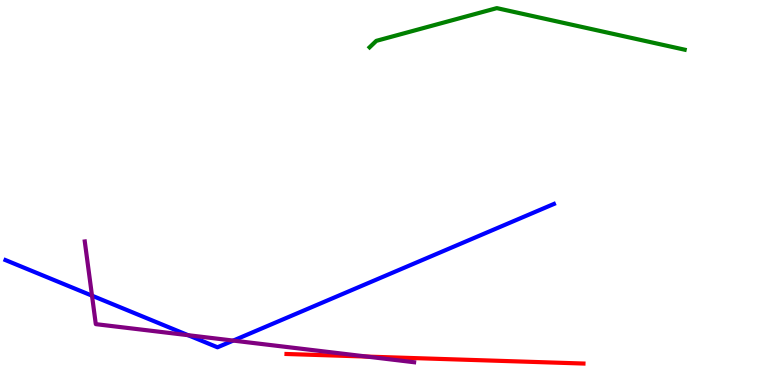[{'lines': ['blue', 'red'], 'intersections': []}, {'lines': ['green', 'red'], 'intersections': []}, {'lines': ['purple', 'red'], 'intersections': [{'x': 4.73, 'y': 0.738}]}, {'lines': ['blue', 'green'], 'intersections': []}, {'lines': ['blue', 'purple'], 'intersections': [{'x': 1.19, 'y': 2.32}, {'x': 2.43, 'y': 1.29}, {'x': 3.01, 'y': 1.15}]}, {'lines': ['green', 'purple'], 'intersections': []}]